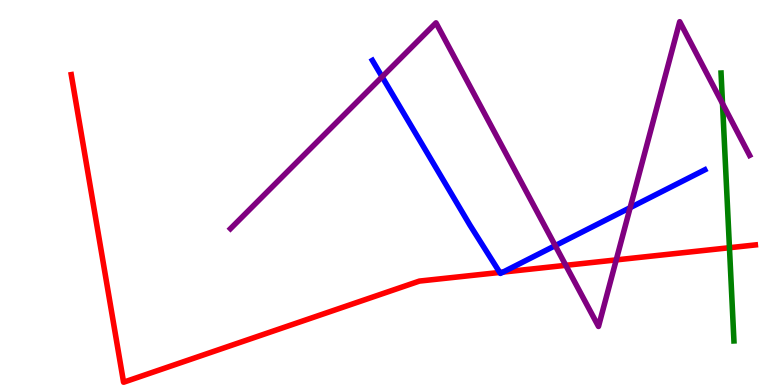[{'lines': ['blue', 'red'], 'intersections': [{'x': 6.45, 'y': 2.92}, {'x': 6.49, 'y': 2.93}]}, {'lines': ['green', 'red'], 'intersections': [{'x': 9.41, 'y': 3.57}]}, {'lines': ['purple', 'red'], 'intersections': [{'x': 7.3, 'y': 3.11}, {'x': 7.95, 'y': 3.25}]}, {'lines': ['blue', 'green'], 'intersections': []}, {'lines': ['blue', 'purple'], 'intersections': [{'x': 4.93, 'y': 8.0}, {'x': 7.16, 'y': 3.62}, {'x': 8.13, 'y': 4.61}]}, {'lines': ['green', 'purple'], 'intersections': [{'x': 9.32, 'y': 7.31}]}]